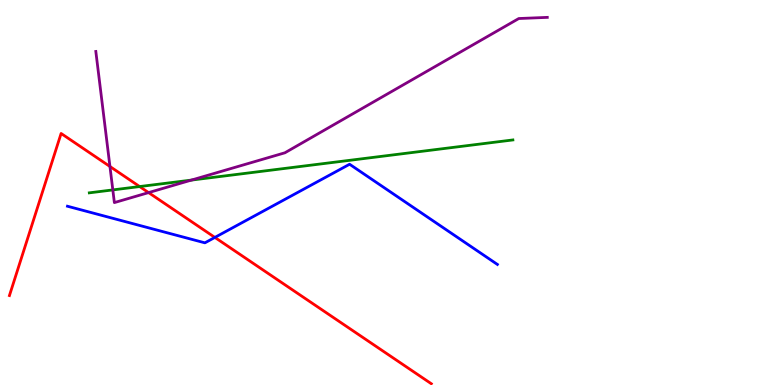[{'lines': ['blue', 'red'], 'intersections': [{'x': 2.77, 'y': 3.83}]}, {'lines': ['green', 'red'], 'intersections': [{'x': 1.8, 'y': 5.15}]}, {'lines': ['purple', 'red'], 'intersections': [{'x': 1.42, 'y': 5.68}, {'x': 1.92, 'y': 5.0}]}, {'lines': ['blue', 'green'], 'intersections': []}, {'lines': ['blue', 'purple'], 'intersections': []}, {'lines': ['green', 'purple'], 'intersections': [{'x': 1.46, 'y': 5.07}, {'x': 2.47, 'y': 5.32}]}]